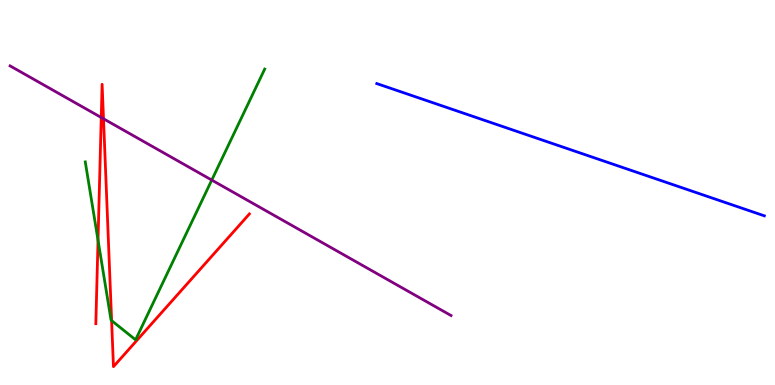[{'lines': ['blue', 'red'], 'intersections': []}, {'lines': ['green', 'red'], 'intersections': [{'x': 1.26, 'y': 3.76}, {'x': 1.44, 'y': 1.67}]}, {'lines': ['purple', 'red'], 'intersections': [{'x': 1.31, 'y': 6.95}, {'x': 1.34, 'y': 6.91}]}, {'lines': ['blue', 'green'], 'intersections': []}, {'lines': ['blue', 'purple'], 'intersections': []}, {'lines': ['green', 'purple'], 'intersections': [{'x': 2.73, 'y': 5.32}]}]